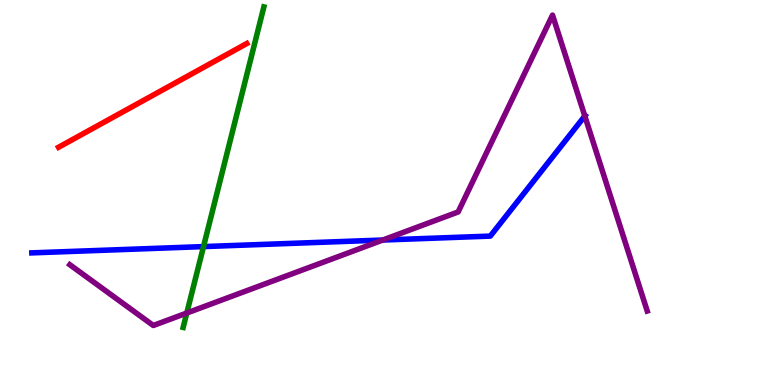[{'lines': ['blue', 'red'], 'intersections': []}, {'lines': ['green', 'red'], 'intersections': []}, {'lines': ['purple', 'red'], 'intersections': []}, {'lines': ['blue', 'green'], 'intersections': [{'x': 2.63, 'y': 3.59}]}, {'lines': ['blue', 'purple'], 'intersections': [{'x': 4.94, 'y': 3.77}, {'x': 7.55, 'y': 6.99}]}, {'lines': ['green', 'purple'], 'intersections': [{'x': 2.41, 'y': 1.87}]}]